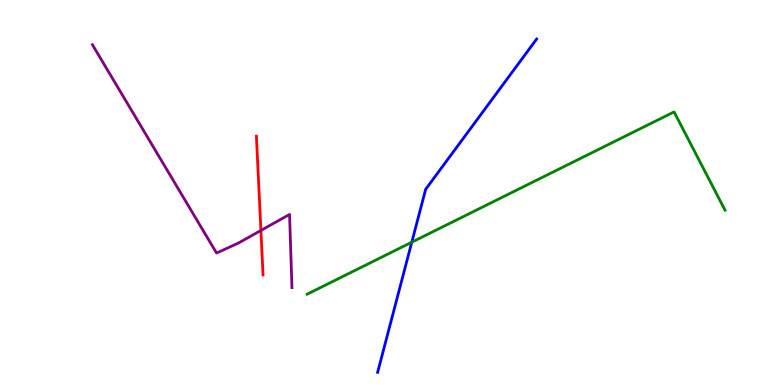[{'lines': ['blue', 'red'], 'intersections': []}, {'lines': ['green', 'red'], 'intersections': []}, {'lines': ['purple', 'red'], 'intersections': [{'x': 3.37, 'y': 4.01}]}, {'lines': ['blue', 'green'], 'intersections': [{'x': 5.31, 'y': 3.71}]}, {'lines': ['blue', 'purple'], 'intersections': []}, {'lines': ['green', 'purple'], 'intersections': []}]